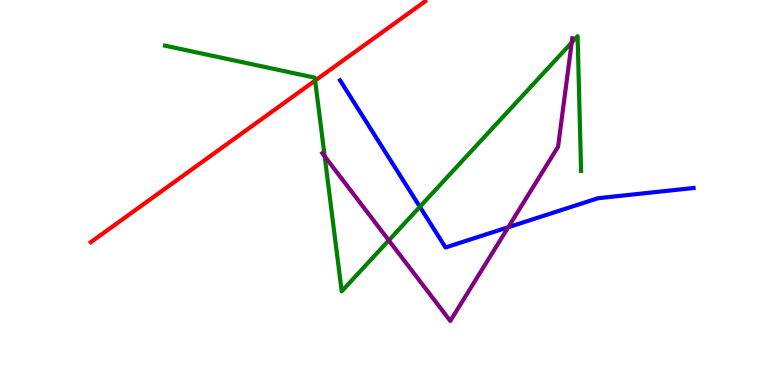[{'lines': ['blue', 'red'], 'intersections': []}, {'lines': ['green', 'red'], 'intersections': [{'x': 4.07, 'y': 7.91}]}, {'lines': ['purple', 'red'], 'intersections': []}, {'lines': ['blue', 'green'], 'intersections': [{'x': 5.42, 'y': 4.63}]}, {'lines': ['blue', 'purple'], 'intersections': [{'x': 6.56, 'y': 4.1}]}, {'lines': ['green', 'purple'], 'intersections': [{'x': 4.19, 'y': 5.94}, {'x': 5.02, 'y': 3.76}, {'x': 7.38, 'y': 8.9}]}]